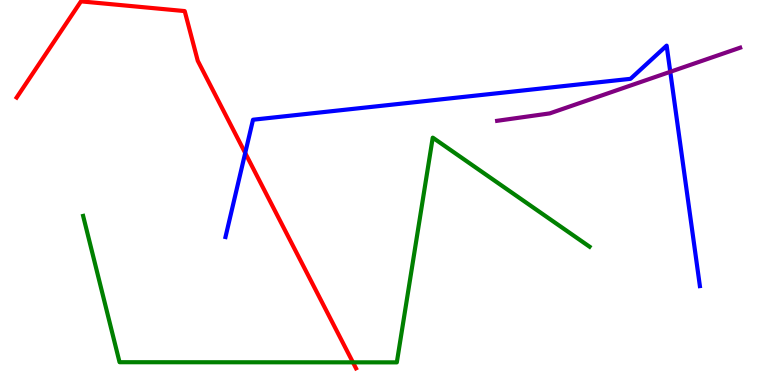[{'lines': ['blue', 'red'], 'intersections': [{'x': 3.16, 'y': 6.03}]}, {'lines': ['green', 'red'], 'intersections': [{'x': 4.55, 'y': 0.589}]}, {'lines': ['purple', 'red'], 'intersections': []}, {'lines': ['blue', 'green'], 'intersections': []}, {'lines': ['blue', 'purple'], 'intersections': [{'x': 8.65, 'y': 8.13}]}, {'lines': ['green', 'purple'], 'intersections': []}]